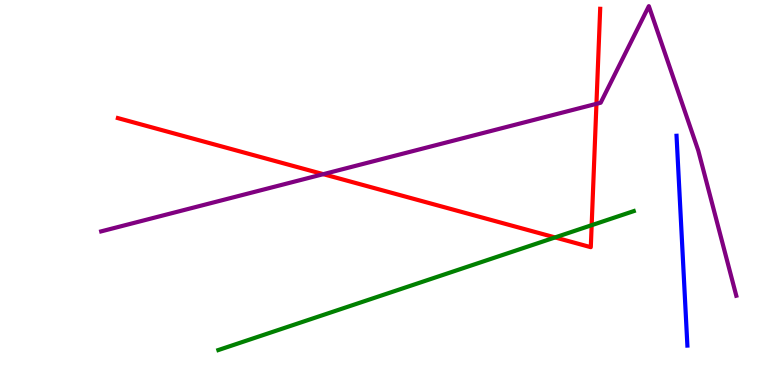[{'lines': ['blue', 'red'], 'intersections': []}, {'lines': ['green', 'red'], 'intersections': [{'x': 7.16, 'y': 3.83}, {'x': 7.63, 'y': 4.15}]}, {'lines': ['purple', 'red'], 'intersections': [{'x': 4.17, 'y': 5.48}, {'x': 7.7, 'y': 7.3}]}, {'lines': ['blue', 'green'], 'intersections': []}, {'lines': ['blue', 'purple'], 'intersections': []}, {'lines': ['green', 'purple'], 'intersections': []}]